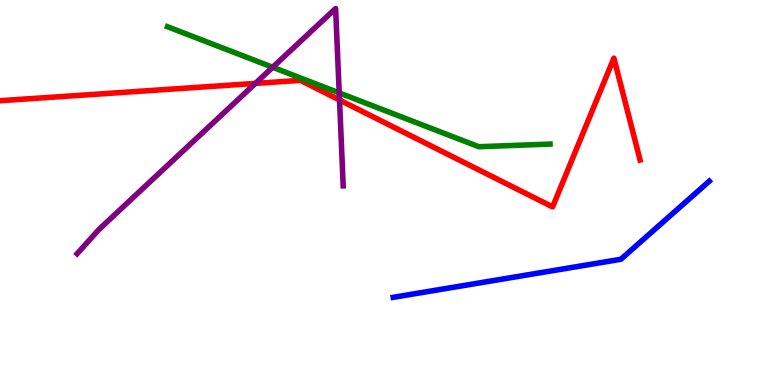[{'lines': ['blue', 'red'], 'intersections': []}, {'lines': ['green', 'red'], 'intersections': []}, {'lines': ['purple', 'red'], 'intersections': [{'x': 3.3, 'y': 7.83}, {'x': 4.38, 'y': 7.4}]}, {'lines': ['blue', 'green'], 'intersections': []}, {'lines': ['blue', 'purple'], 'intersections': []}, {'lines': ['green', 'purple'], 'intersections': [{'x': 3.52, 'y': 8.25}, {'x': 4.38, 'y': 7.59}]}]